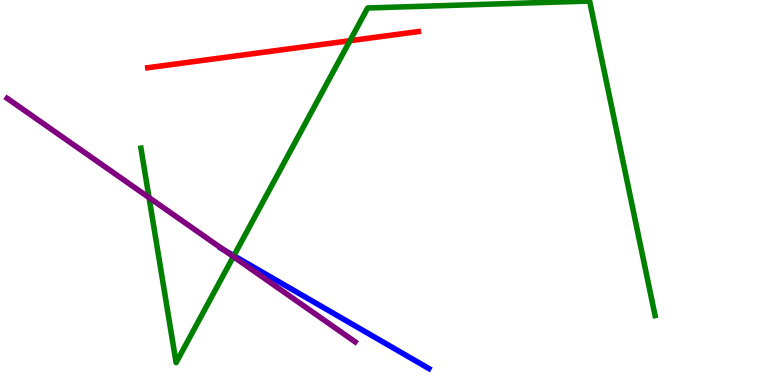[{'lines': ['blue', 'red'], 'intersections': []}, {'lines': ['green', 'red'], 'intersections': [{'x': 4.52, 'y': 8.94}]}, {'lines': ['purple', 'red'], 'intersections': []}, {'lines': ['blue', 'green'], 'intersections': [{'x': 3.02, 'y': 3.36}]}, {'lines': ['blue', 'purple'], 'intersections': [{'x': 2.88, 'y': 3.51}]}, {'lines': ['green', 'purple'], 'intersections': [{'x': 1.92, 'y': 4.87}, {'x': 3.01, 'y': 3.33}]}]